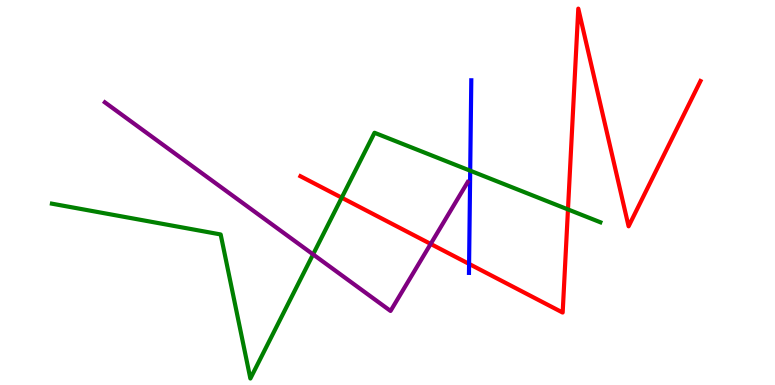[{'lines': ['blue', 'red'], 'intersections': [{'x': 6.05, 'y': 3.15}]}, {'lines': ['green', 'red'], 'intersections': [{'x': 4.41, 'y': 4.87}, {'x': 7.33, 'y': 4.56}]}, {'lines': ['purple', 'red'], 'intersections': [{'x': 5.56, 'y': 3.66}]}, {'lines': ['blue', 'green'], 'intersections': [{'x': 6.07, 'y': 5.57}]}, {'lines': ['blue', 'purple'], 'intersections': []}, {'lines': ['green', 'purple'], 'intersections': [{'x': 4.04, 'y': 3.39}]}]